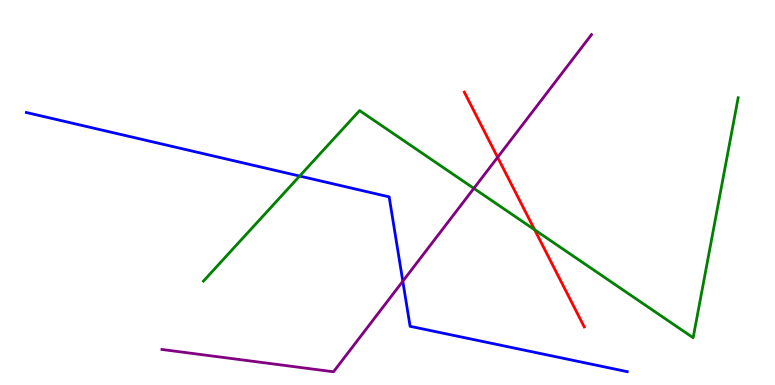[{'lines': ['blue', 'red'], 'intersections': []}, {'lines': ['green', 'red'], 'intersections': [{'x': 6.9, 'y': 4.03}]}, {'lines': ['purple', 'red'], 'intersections': [{'x': 6.42, 'y': 5.91}]}, {'lines': ['blue', 'green'], 'intersections': [{'x': 3.87, 'y': 5.43}]}, {'lines': ['blue', 'purple'], 'intersections': [{'x': 5.2, 'y': 2.7}]}, {'lines': ['green', 'purple'], 'intersections': [{'x': 6.11, 'y': 5.11}]}]